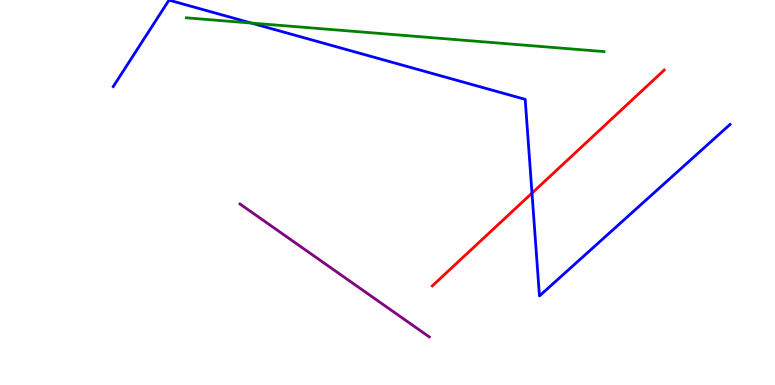[{'lines': ['blue', 'red'], 'intersections': [{'x': 6.86, 'y': 4.98}]}, {'lines': ['green', 'red'], 'intersections': []}, {'lines': ['purple', 'red'], 'intersections': []}, {'lines': ['blue', 'green'], 'intersections': [{'x': 3.24, 'y': 9.4}]}, {'lines': ['blue', 'purple'], 'intersections': []}, {'lines': ['green', 'purple'], 'intersections': []}]